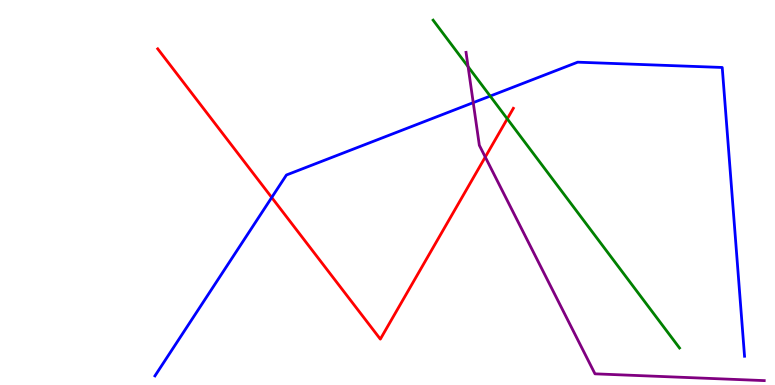[{'lines': ['blue', 'red'], 'intersections': [{'x': 3.51, 'y': 4.87}]}, {'lines': ['green', 'red'], 'intersections': [{'x': 6.55, 'y': 6.91}]}, {'lines': ['purple', 'red'], 'intersections': [{'x': 6.26, 'y': 5.92}]}, {'lines': ['blue', 'green'], 'intersections': [{'x': 6.32, 'y': 7.5}]}, {'lines': ['blue', 'purple'], 'intersections': [{'x': 6.11, 'y': 7.33}]}, {'lines': ['green', 'purple'], 'intersections': [{'x': 6.04, 'y': 8.27}]}]